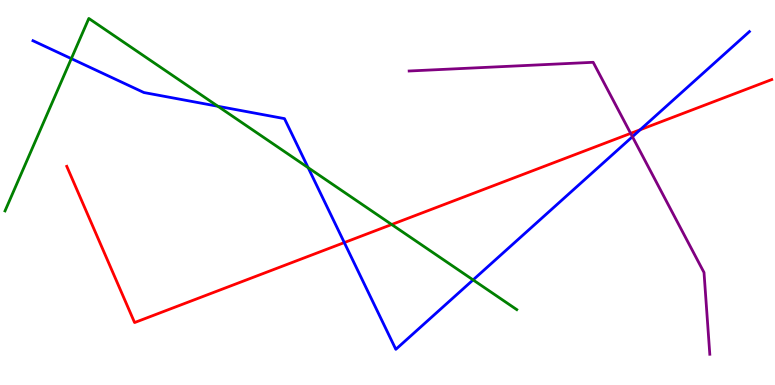[{'lines': ['blue', 'red'], 'intersections': [{'x': 4.44, 'y': 3.7}, {'x': 8.26, 'y': 6.63}]}, {'lines': ['green', 'red'], 'intersections': [{'x': 5.05, 'y': 4.17}]}, {'lines': ['purple', 'red'], 'intersections': [{'x': 8.14, 'y': 6.54}]}, {'lines': ['blue', 'green'], 'intersections': [{'x': 0.92, 'y': 8.48}, {'x': 2.81, 'y': 7.24}, {'x': 3.98, 'y': 5.64}, {'x': 6.1, 'y': 2.73}]}, {'lines': ['blue', 'purple'], 'intersections': [{'x': 8.16, 'y': 6.45}]}, {'lines': ['green', 'purple'], 'intersections': []}]